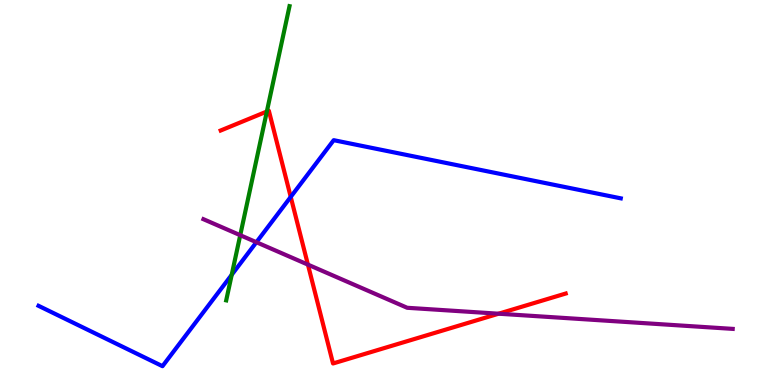[{'lines': ['blue', 'red'], 'intersections': [{'x': 3.75, 'y': 4.89}]}, {'lines': ['green', 'red'], 'intersections': [{'x': 3.44, 'y': 7.1}]}, {'lines': ['purple', 'red'], 'intersections': [{'x': 3.97, 'y': 3.13}, {'x': 6.43, 'y': 1.85}]}, {'lines': ['blue', 'green'], 'intersections': [{'x': 2.99, 'y': 2.86}]}, {'lines': ['blue', 'purple'], 'intersections': [{'x': 3.31, 'y': 3.71}]}, {'lines': ['green', 'purple'], 'intersections': [{'x': 3.1, 'y': 3.89}]}]